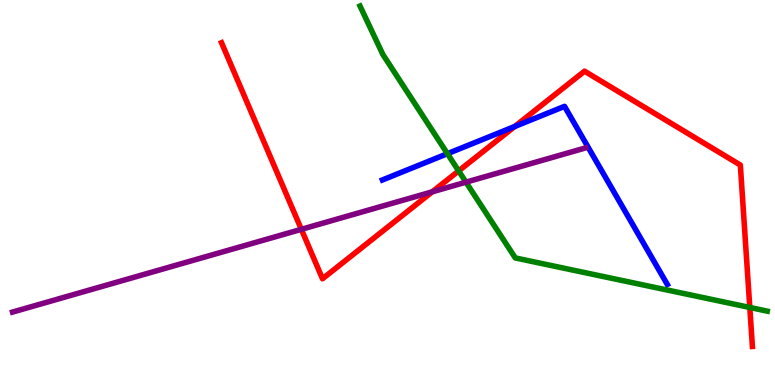[{'lines': ['blue', 'red'], 'intersections': [{'x': 6.64, 'y': 6.71}]}, {'lines': ['green', 'red'], 'intersections': [{'x': 5.92, 'y': 5.56}, {'x': 9.67, 'y': 2.01}]}, {'lines': ['purple', 'red'], 'intersections': [{'x': 3.89, 'y': 4.04}, {'x': 5.58, 'y': 5.02}]}, {'lines': ['blue', 'green'], 'intersections': [{'x': 5.77, 'y': 6.01}]}, {'lines': ['blue', 'purple'], 'intersections': []}, {'lines': ['green', 'purple'], 'intersections': [{'x': 6.01, 'y': 5.27}]}]